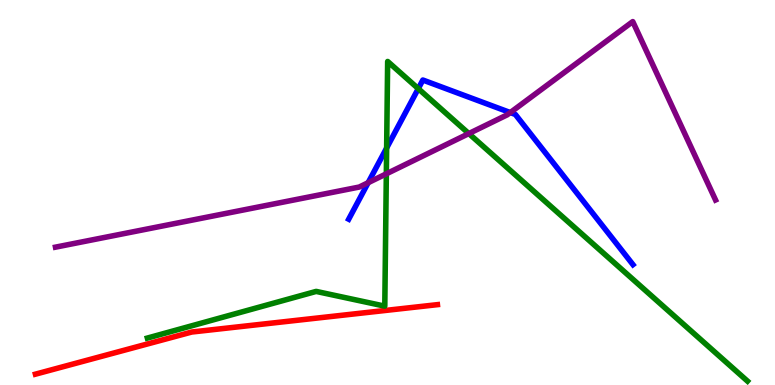[{'lines': ['blue', 'red'], 'intersections': []}, {'lines': ['green', 'red'], 'intersections': []}, {'lines': ['purple', 'red'], 'intersections': []}, {'lines': ['blue', 'green'], 'intersections': [{'x': 4.99, 'y': 6.16}, {'x': 5.4, 'y': 7.7}]}, {'lines': ['blue', 'purple'], 'intersections': [{'x': 4.75, 'y': 5.25}, {'x': 6.58, 'y': 7.08}]}, {'lines': ['green', 'purple'], 'intersections': [{'x': 4.98, 'y': 5.49}, {'x': 6.05, 'y': 6.53}]}]